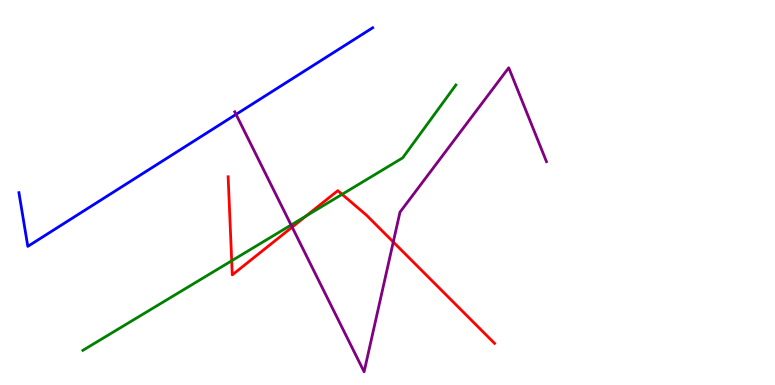[{'lines': ['blue', 'red'], 'intersections': []}, {'lines': ['green', 'red'], 'intersections': [{'x': 2.99, 'y': 3.23}, {'x': 3.95, 'y': 4.39}, {'x': 4.41, 'y': 4.95}]}, {'lines': ['purple', 'red'], 'intersections': [{'x': 3.77, 'y': 4.1}, {'x': 5.07, 'y': 3.71}]}, {'lines': ['blue', 'green'], 'intersections': []}, {'lines': ['blue', 'purple'], 'intersections': [{'x': 3.05, 'y': 7.03}]}, {'lines': ['green', 'purple'], 'intersections': [{'x': 3.76, 'y': 4.16}]}]